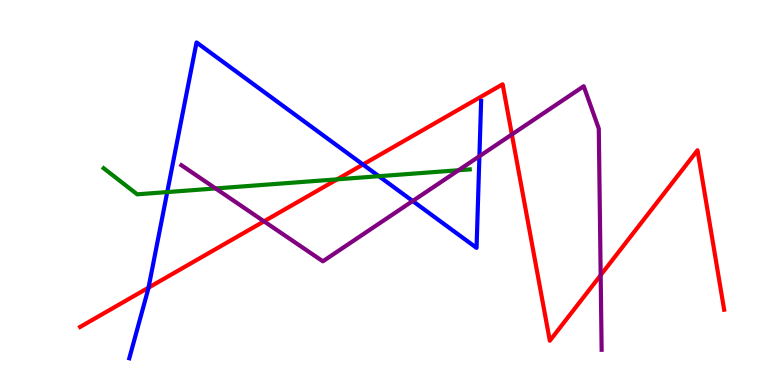[{'lines': ['blue', 'red'], 'intersections': [{'x': 1.92, 'y': 2.53}, {'x': 4.68, 'y': 5.73}]}, {'lines': ['green', 'red'], 'intersections': [{'x': 4.35, 'y': 5.34}]}, {'lines': ['purple', 'red'], 'intersections': [{'x': 3.41, 'y': 4.25}, {'x': 6.6, 'y': 6.51}, {'x': 7.75, 'y': 2.85}]}, {'lines': ['blue', 'green'], 'intersections': [{'x': 2.16, 'y': 5.01}, {'x': 4.89, 'y': 5.42}]}, {'lines': ['blue', 'purple'], 'intersections': [{'x': 5.33, 'y': 4.78}, {'x': 6.19, 'y': 5.94}]}, {'lines': ['green', 'purple'], 'intersections': [{'x': 2.78, 'y': 5.11}, {'x': 5.92, 'y': 5.58}]}]